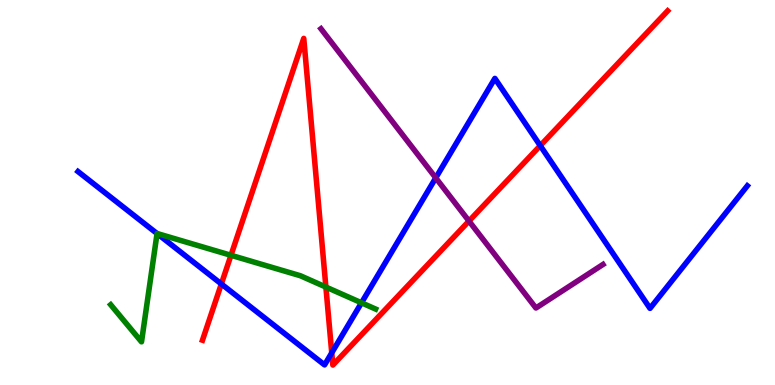[{'lines': ['blue', 'red'], 'intersections': [{'x': 2.86, 'y': 2.62}, {'x': 4.28, 'y': 0.835}, {'x': 6.97, 'y': 6.22}]}, {'lines': ['green', 'red'], 'intersections': [{'x': 2.98, 'y': 3.37}, {'x': 4.21, 'y': 2.54}]}, {'lines': ['purple', 'red'], 'intersections': [{'x': 6.05, 'y': 4.26}]}, {'lines': ['blue', 'green'], 'intersections': [{'x': 2.03, 'y': 3.93}, {'x': 4.66, 'y': 2.13}]}, {'lines': ['blue', 'purple'], 'intersections': [{'x': 5.62, 'y': 5.38}]}, {'lines': ['green', 'purple'], 'intersections': []}]